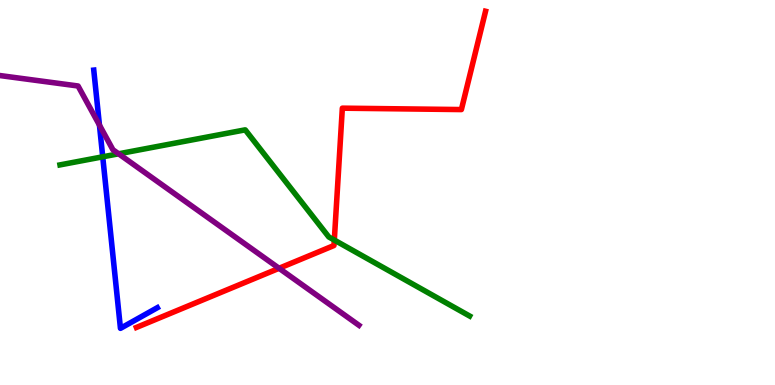[{'lines': ['blue', 'red'], 'intersections': []}, {'lines': ['green', 'red'], 'intersections': [{'x': 4.31, 'y': 3.76}]}, {'lines': ['purple', 'red'], 'intersections': [{'x': 3.6, 'y': 3.03}]}, {'lines': ['blue', 'green'], 'intersections': [{'x': 1.33, 'y': 5.93}]}, {'lines': ['blue', 'purple'], 'intersections': [{'x': 1.28, 'y': 6.75}]}, {'lines': ['green', 'purple'], 'intersections': [{'x': 1.53, 'y': 6.01}]}]